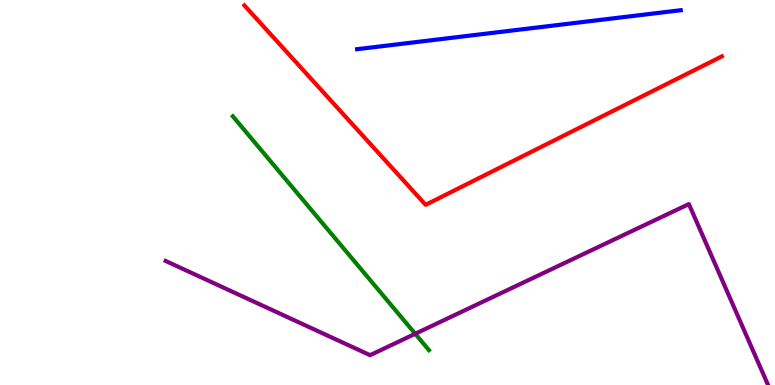[{'lines': ['blue', 'red'], 'intersections': []}, {'lines': ['green', 'red'], 'intersections': []}, {'lines': ['purple', 'red'], 'intersections': []}, {'lines': ['blue', 'green'], 'intersections': []}, {'lines': ['blue', 'purple'], 'intersections': []}, {'lines': ['green', 'purple'], 'intersections': [{'x': 5.36, 'y': 1.33}]}]